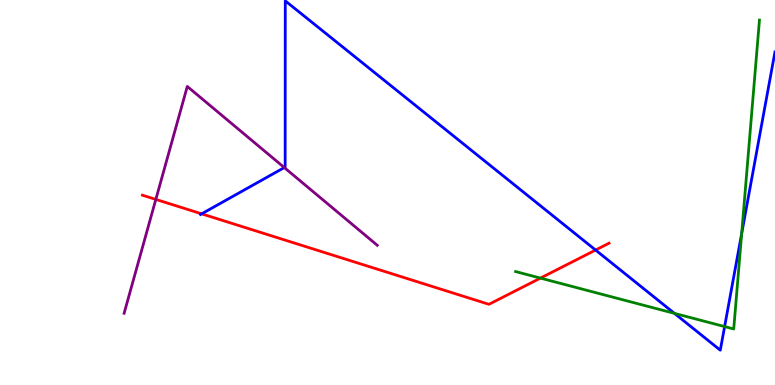[{'lines': ['blue', 'red'], 'intersections': [{'x': 2.6, 'y': 4.45}, {'x': 7.68, 'y': 3.51}]}, {'lines': ['green', 'red'], 'intersections': [{'x': 6.97, 'y': 2.78}]}, {'lines': ['purple', 'red'], 'intersections': [{'x': 2.01, 'y': 4.82}]}, {'lines': ['blue', 'green'], 'intersections': [{'x': 8.7, 'y': 1.86}, {'x': 9.35, 'y': 1.52}, {'x': 9.57, 'y': 3.93}]}, {'lines': ['blue', 'purple'], 'intersections': [{'x': 3.67, 'y': 5.65}]}, {'lines': ['green', 'purple'], 'intersections': []}]